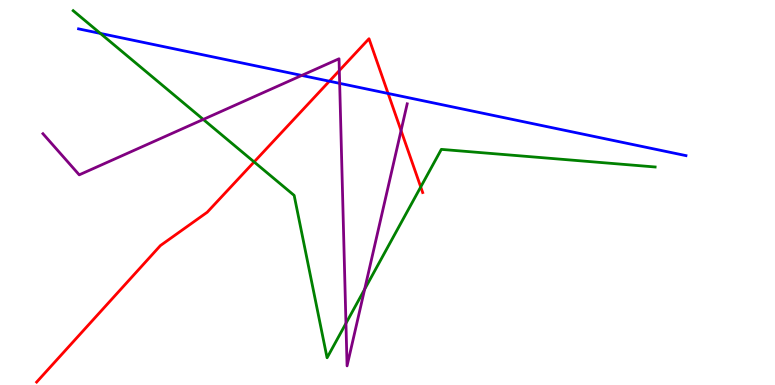[{'lines': ['blue', 'red'], 'intersections': [{'x': 4.25, 'y': 7.89}, {'x': 5.01, 'y': 7.57}]}, {'lines': ['green', 'red'], 'intersections': [{'x': 3.28, 'y': 5.79}, {'x': 5.43, 'y': 5.14}]}, {'lines': ['purple', 'red'], 'intersections': [{'x': 4.38, 'y': 8.17}, {'x': 5.17, 'y': 6.61}]}, {'lines': ['blue', 'green'], 'intersections': [{'x': 1.3, 'y': 9.13}]}, {'lines': ['blue', 'purple'], 'intersections': [{'x': 3.89, 'y': 8.04}, {'x': 4.38, 'y': 7.83}]}, {'lines': ['green', 'purple'], 'intersections': [{'x': 2.62, 'y': 6.9}, {'x': 4.46, 'y': 1.6}, {'x': 4.71, 'y': 2.49}]}]